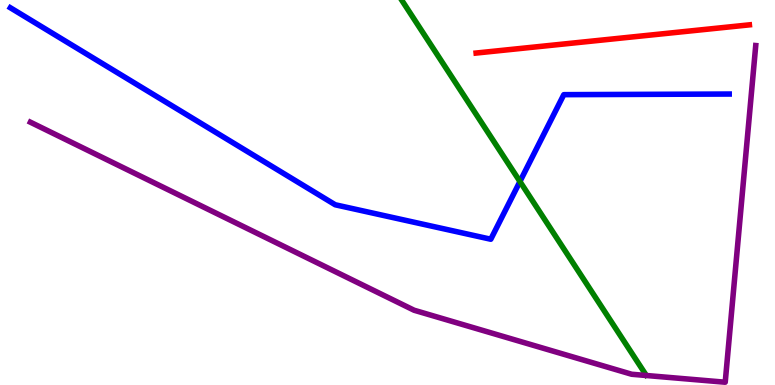[{'lines': ['blue', 'red'], 'intersections': []}, {'lines': ['green', 'red'], 'intersections': []}, {'lines': ['purple', 'red'], 'intersections': []}, {'lines': ['blue', 'green'], 'intersections': [{'x': 6.71, 'y': 5.29}]}, {'lines': ['blue', 'purple'], 'intersections': []}, {'lines': ['green', 'purple'], 'intersections': []}]